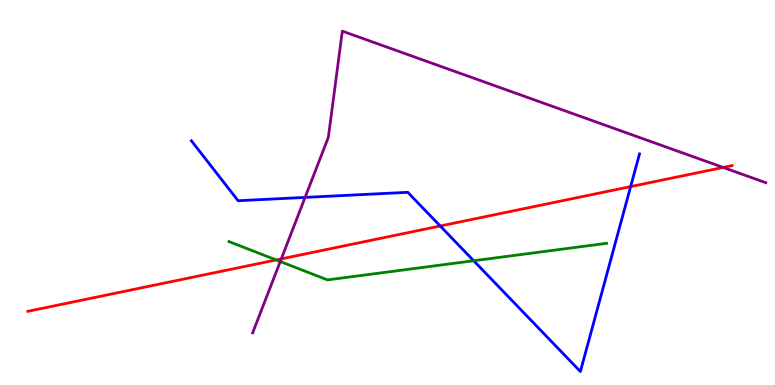[{'lines': ['blue', 'red'], 'intersections': [{'x': 5.68, 'y': 4.13}, {'x': 8.14, 'y': 5.15}]}, {'lines': ['green', 'red'], 'intersections': [{'x': 3.56, 'y': 3.25}]}, {'lines': ['purple', 'red'], 'intersections': [{'x': 3.63, 'y': 3.28}, {'x': 9.33, 'y': 5.65}]}, {'lines': ['blue', 'green'], 'intersections': [{'x': 6.11, 'y': 3.23}]}, {'lines': ['blue', 'purple'], 'intersections': [{'x': 3.94, 'y': 4.87}]}, {'lines': ['green', 'purple'], 'intersections': [{'x': 3.62, 'y': 3.21}]}]